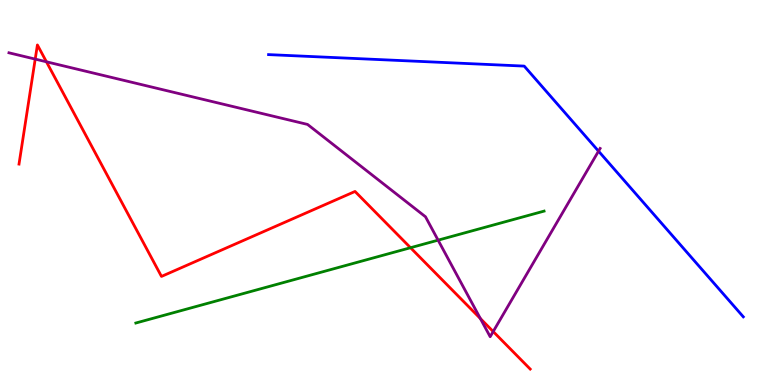[{'lines': ['blue', 'red'], 'intersections': []}, {'lines': ['green', 'red'], 'intersections': [{'x': 5.3, 'y': 3.57}]}, {'lines': ['purple', 'red'], 'intersections': [{'x': 0.454, 'y': 8.46}, {'x': 0.599, 'y': 8.39}, {'x': 6.2, 'y': 1.73}, {'x': 6.36, 'y': 1.39}]}, {'lines': ['blue', 'green'], 'intersections': []}, {'lines': ['blue', 'purple'], 'intersections': [{'x': 7.72, 'y': 6.07}]}, {'lines': ['green', 'purple'], 'intersections': [{'x': 5.65, 'y': 3.76}]}]